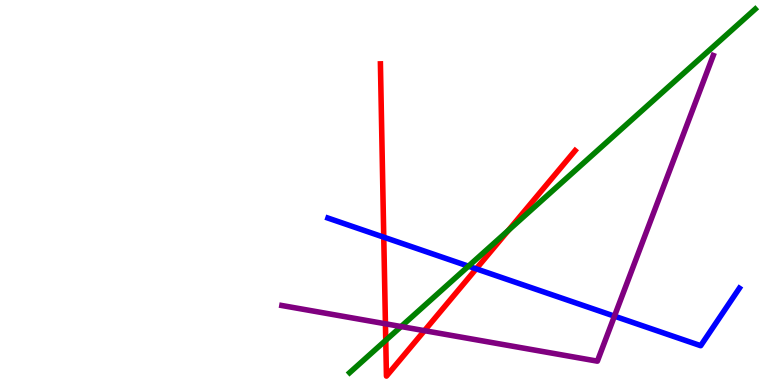[{'lines': ['blue', 'red'], 'intersections': [{'x': 4.95, 'y': 3.84}, {'x': 6.14, 'y': 3.02}]}, {'lines': ['green', 'red'], 'intersections': [{'x': 4.98, 'y': 1.16}, {'x': 6.56, 'y': 4.02}]}, {'lines': ['purple', 'red'], 'intersections': [{'x': 4.97, 'y': 1.59}, {'x': 5.48, 'y': 1.41}]}, {'lines': ['blue', 'green'], 'intersections': [{'x': 6.04, 'y': 3.09}]}, {'lines': ['blue', 'purple'], 'intersections': [{'x': 7.93, 'y': 1.79}]}, {'lines': ['green', 'purple'], 'intersections': [{'x': 5.18, 'y': 1.52}]}]